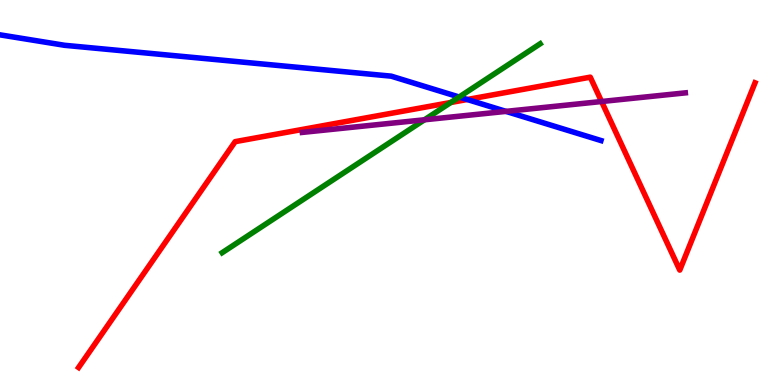[{'lines': ['blue', 'red'], 'intersections': [{'x': 6.03, 'y': 7.42}]}, {'lines': ['green', 'red'], 'intersections': [{'x': 5.82, 'y': 7.34}]}, {'lines': ['purple', 'red'], 'intersections': [{'x': 7.76, 'y': 7.36}]}, {'lines': ['blue', 'green'], 'intersections': [{'x': 5.92, 'y': 7.48}]}, {'lines': ['blue', 'purple'], 'intersections': [{'x': 6.53, 'y': 7.11}]}, {'lines': ['green', 'purple'], 'intersections': [{'x': 5.48, 'y': 6.89}]}]